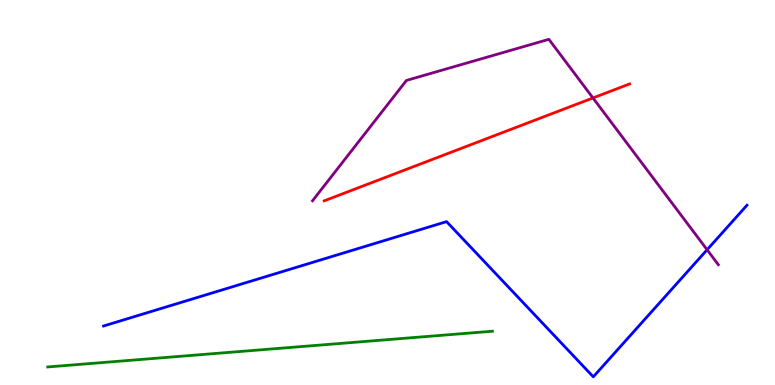[{'lines': ['blue', 'red'], 'intersections': []}, {'lines': ['green', 'red'], 'intersections': []}, {'lines': ['purple', 'red'], 'intersections': [{'x': 7.65, 'y': 7.46}]}, {'lines': ['blue', 'green'], 'intersections': []}, {'lines': ['blue', 'purple'], 'intersections': [{'x': 9.12, 'y': 3.51}]}, {'lines': ['green', 'purple'], 'intersections': []}]